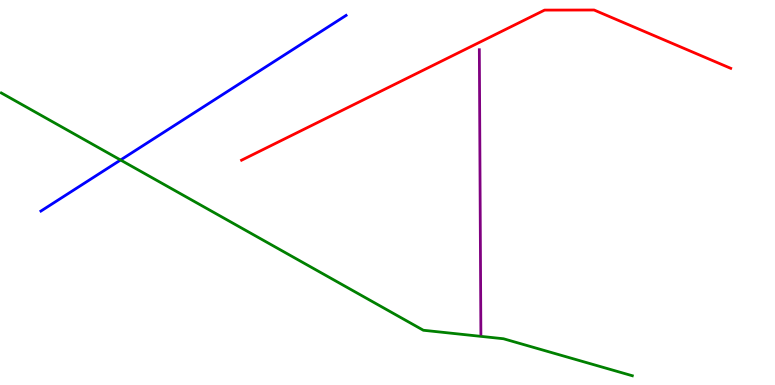[{'lines': ['blue', 'red'], 'intersections': []}, {'lines': ['green', 'red'], 'intersections': []}, {'lines': ['purple', 'red'], 'intersections': []}, {'lines': ['blue', 'green'], 'intersections': [{'x': 1.56, 'y': 5.84}]}, {'lines': ['blue', 'purple'], 'intersections': []}, {'lines': ['green', 'purple'], 'intersections': []}]